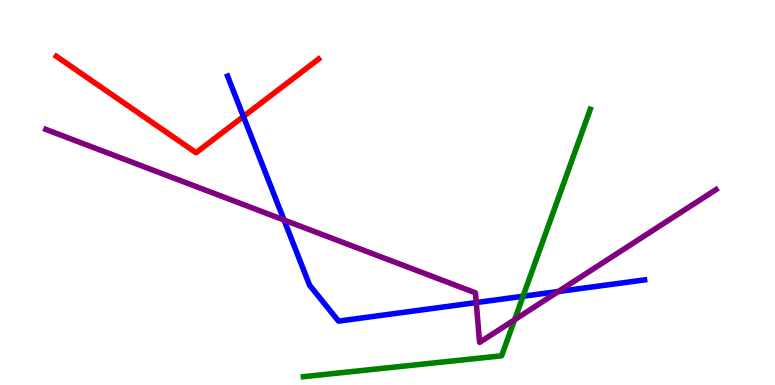[{'lines': ['blue', 'red'], 'intersections': [{'x': 3.14, 'y': 6.97}]}, {'lines': ['green', 'red'], 'intersections': []}, {'lines': ['purple', 'red'], 'intersections': []}, {'lines': ['blue', 'green'], 'intersections': [{'x': 6.75, 'y': 2.3}]}, {'lines': ['blue', 'purple'], 'intersections': [{'x': 3.66, 'y': 4.29}, {'x': 6.15, 'y': 2.14}, {'x': 7.2, 'y': 2.43}]}, {'lines': ['green', 'purple'], 'intersections': [{'x': 6.64, 'y': 1.69}]}]